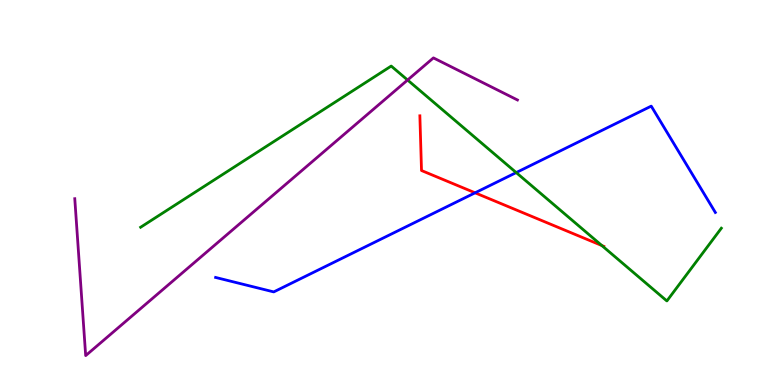[{'lines': ['blue', 'red'], 'intersections': [{'x': 6.13, 'y': 4.99}]}, {'lines': ['green', 'red'], 'intersections': [{'x': 7.77, 'y': 3.62}]}, {'lines': ['purple', 'red'], 'intersections': []}, {'lines': ['blue', 'green'], 'intersections': [{'x': 6.66, 'y': 5.52}]}, {'lines': ['blue', 'purple'], 'intersections': []}, {'lines': ['green', 'purple'], 'intersections': [{'x': 5.26, 'y': 7.92}]}]